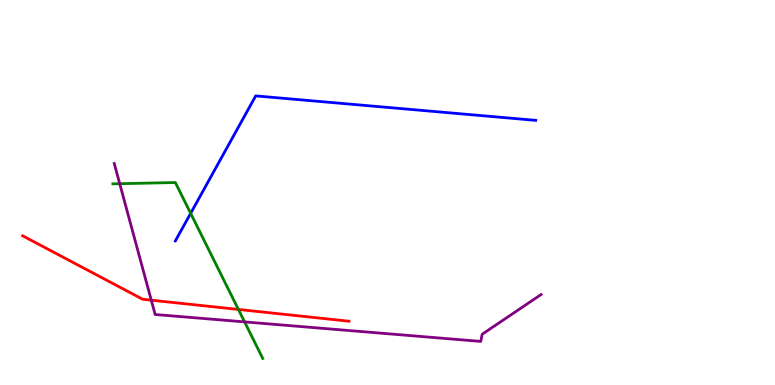[{'lines': ['blue', 'red'], 'intersections': []}, {'lines': ['green', 'red'], 'intersections': [{'x': 3.08, 'y': 1.96}]}, {'lines': ['purple', 'red'], 'intersections': [{'x': 1.95, 'y': 2.2}]}, {'lines': ['blue', 'green'], 'intersections': [{'x': 2.46, 'y': 4.46}]}, {'lines': ['blue', 'purple'], 'intersections': []}, {'lines': ['green', 'purple'], 'intersections': [{'x': 1.54, 'y': 5.23}, {'x': 3.16, 'y': 1.64}]}]